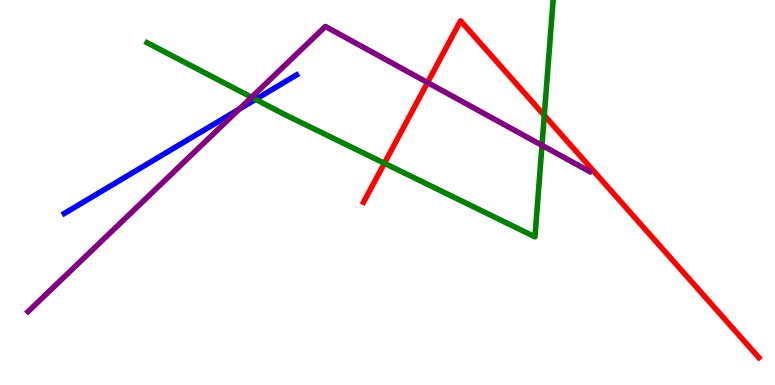[{'lines': ['blue', 'red'], 'intersections': []}, {'lines': ['green', 'red'], 'intersections': [{'x': 4.96, 'y': 5.76}, {'x': 7.02, 'y': 7.0}]}, {'lines': ['purple', 'red'], 'intersections': [{'x': 5.52, 'y': 7.86}]}, {'lines': ['blue', 'green'], 'intersections': [{'x': 3.3, 'y': 7.42}]}, {'lines': ['blue', 'purple'], 'intersections': [{'x': 3.09, 'y': 7.17}]}, {'lines': ['green', 'purple'], 'intersections': [{'x': 3.25, 'y': 7.47}, {'x': 6.99, 'y': 6.22}]}]